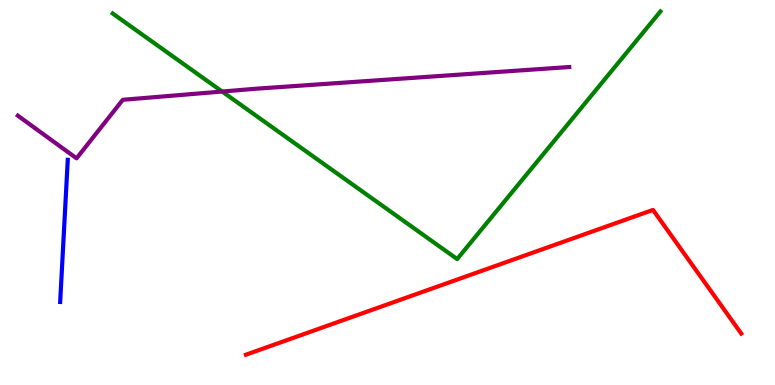[{'lines': ['blue', 'red'], 'intersections': []}, {'lines': ['green', 'red'], 'intersections': []}, {'lines': ['purple', 'red'], 'intersections': []}, {'lines': ['blue', 'green'], 'intersections': []}, {'lines': ['blue', 'purple'], 'intersections': []}, {'lines': ['green', 'purple'], 'intersections': [{'x': 2.87, 'y': 7.62}]}]